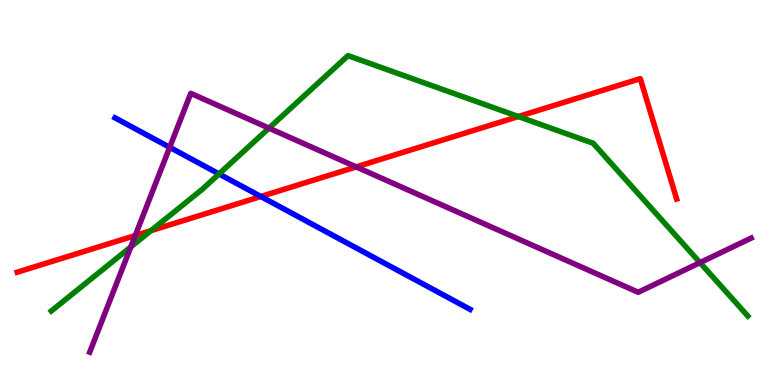[{'lines': ['blue', 'red'], 'intersections': [{'x': 3.37, 'y': 4.9}]}, {'lines': ['green', 'red'], 'intersections': [{'x': 1.95, 'y': 4.01}, {'x': 6.69, 'y': 6.97}]}, {'lines': ['purple', 'red'], 'intersections': [{'x': 1.75, 'y': 3.88}, {'x': 4.6, 'y': 5.66}]}, {'lines': ['blue', 'green'], 'intersections': [{'x': 2.83, 'y': 5.48}]}, {'lines': ['blue', 'purple'], 'intersections': [{'x': 2.19, 'y': 6.17}]}, {'lines': ['green', 'purple'], 'intersections': [{'x': 1.69, 'y': 3.59}, {'x': 3.47, 'y': 6.67}, {'x': 9.03, 'y': 3.18}]}]